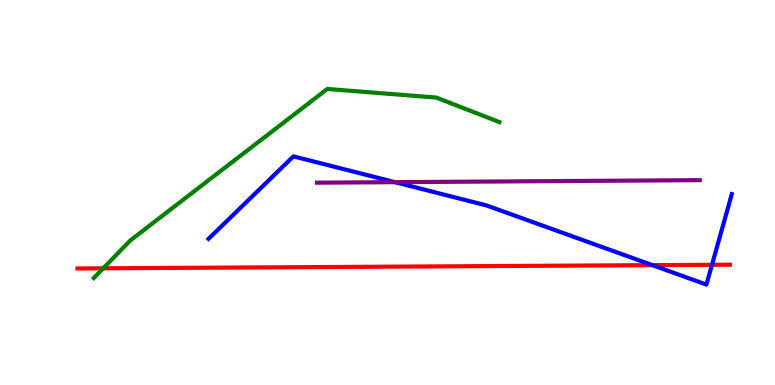[{'lines': ['blue', 'red'], 'intersections': [{'x': 8.42, 'y': 3.11}, {'x': 9.19, 'y': 3.12}]}, {'lines': ['green', 'red'], 'intersections': [{'x': 1.33, 'y': 3.03}]}, {'lines': ['purple', 'red'], 'intersections': []}, {'lines': ['blue', 'green'], 'intersections': []}, {'lines': ['blue', 'purple'], 'intersections': [{'x': 5.1, 'y': 5.27}]}, {'lines': ['green', 'purple'], 'intersections': []}]